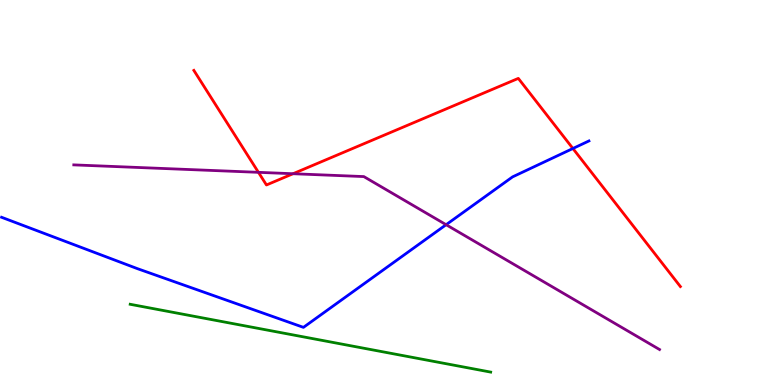[{'lines': ['blue', 'red'], 'intersections': [{'x': 7.39, 'y': 6.14}]}, {'lines': ['green', 'red'], 'intersections': []}, {'lines': ['purple', 'red'], 'intersections': [{'x': 3.33, 'y': 5.52}, {'x': 3.78, 'y': 5.49}]}, {'lines': ['blue', 'green'], 'intersections': []}, {'lines': ['blue', 'purple'], 'intersections': [{'x': 5.76, 'y': 4.16}]}, {'lines': ['green', 'purple'], 'intersections': []}]